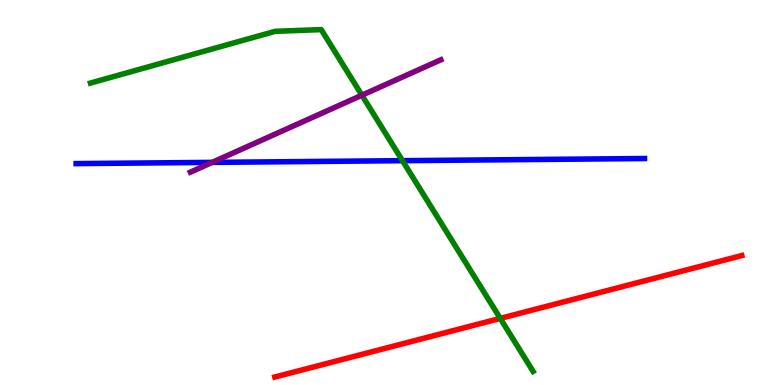[{'lines': ['blue', 'red'], 'intersections': []}, {'lines': ['green', 'red'], 'intersections': [{'x': 6.45, 'y': 1.73}]}, {'lines': ['purple', 'red'], 'intersections': []}, {'lines': ['blue', 'green'], 'intersections': [{'x': 5.19, 'y': 5.83}]}, {'lines': ['blue', 'purple'], 'intersections': [{'x': 2.74, 'y': 5.78}]}, {'lines': ['green', 'purple'], 'intersections': [{'x': 4.67, 'y': 7.53}]}]